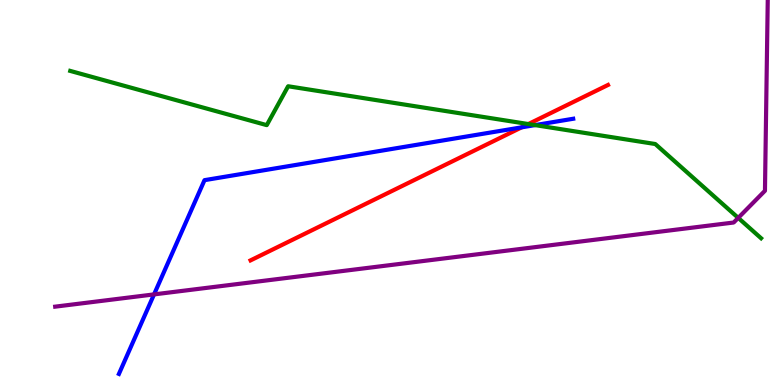[{'lines': ['blue', 'red'], 'intersections': [{'x': 6.73, 'y': 6.69}]}, {'lines': ['green', 'red'], 'intersections': [{'x': 6.82, 'y': 6.78}]}, {'lines': ['purple', 'red'], 'intersections': []}, {'lines': ['blue', 'green'], 'intersections': [{'x': 6.9, 'y': 6.75}]}, {'lines': ['blue', 'purple'], 'intersections': [{'x': 1.99, 'y': 2.35}]}, {'lines': ['green', 'purple'], 'intersections': [{'x': 9.53, 'y': 4.34}]}]